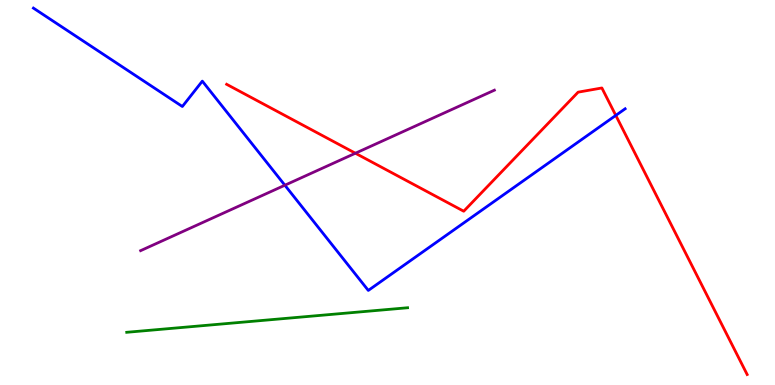[{'lines': ['blue', 'red'], 'intersections': [{'x': 7.95, 'y': 7.0}]}, {'lines': ['green', 'red'], 'intersections': []}, {'lines': ['purple', 'red'], 'intersections': [{'x': 4.59, 'y': 6.02}]}, {'lines': ['blue', 'green'], 'intersections': []}, {'lines': ['blue', 'purple'], 'intersections': [{'x': 3.68, 'y': 5.19}]}, {'lines': ['green', 'purple'], 'intersections': []}]